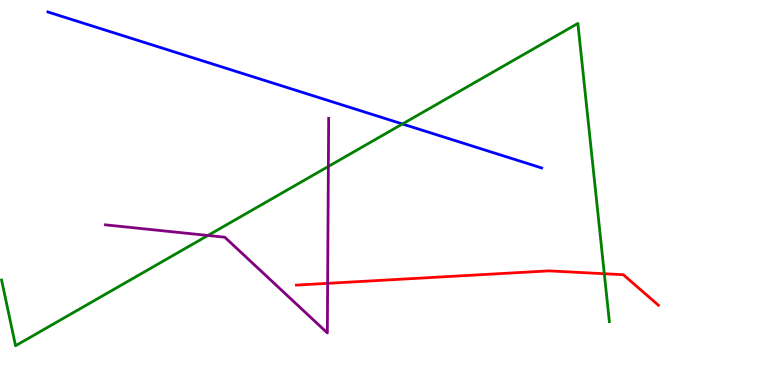[{'lines': ['blue', 'red'], 'intersections': []}, {'lines': ['green', 'red'], 'intersections': [{'x': 7.8, 'y': 2.89}]}, {'lines': ['purple', 'red'], 'intersections': [{'x': 4.23, 'y': 2.64}]}, {'lines': ['blue', 'green'], 'intersections': [{'x': 5.19, 'y': 6.78}]}, {'lines': ['blue', 'purple'], 'intersections': []}, {'lines': ['green', 'purple'], 'intersections': [{'x': 2.68, 'y': 3.88}, {'x': 4.24, 'y': 5.68}]}]